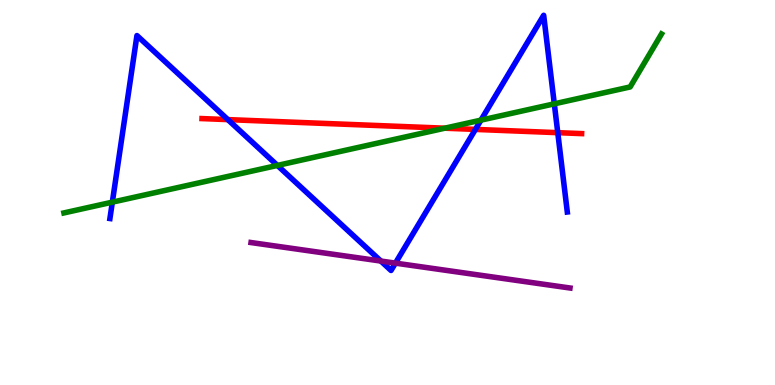[{'lines': ['blue', 'red'], 'intersections': [{'x': 2.94, 'y': 6.89}, {'x': 6.13, 'y': 6.64}, {'x': 7.2, 'y': 6.55}]}, {'lines': ['green', 'red'], 'intersections': [{'x': 5.74, 'y': 6.67}]}, {'lines': ['purple', 'red'], 'intersections': []}, {'lines': ['blue', 'green'], 'intersections': [{'x': 1.45, 'y': 4.75}, {'x': 3.58, 'y': 5.7}, {'x': 6.21, 'y': 6.88}, {'x': 7.15, 'y': 7.3}]}, {'lines': ['blue', 'purple'], 'intersections': [{'x': 4.91, 'y': 3.22}, {'x': 5.1, 'y': 3.17}]}, {'lines': ['green', 'purple'], 'intersections': []}]